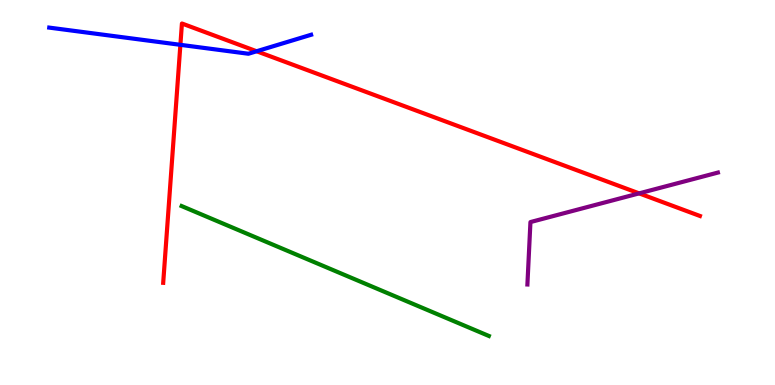[{'lines': ['blue', 'red'], 'intersections': [{'x': 2.33, 'y': 8.84}, {'x': 3.31, 'y': 8.67}]}, {'lines': ['green', 'red'], 'intersections': []}, {'lines': ['purple', 'red'], 'intersections': [{'x': 8.25, 'y': 4.98}]}, {'lines': ['blue', 'green'], 'intersections': []}, {'lines': ['blue', 'purple'], 'intersections': []}, {'lines': ['green', 'purple'], 'intersections': []}]